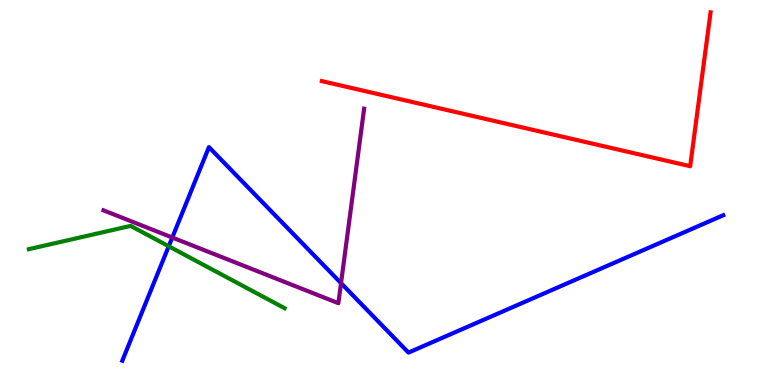[{'lines': ['blue', 'red'], 'intersections': []}, {'lines': ['green', 'red'], 'intersections': []}, {'lines': ['purple', 'red'], 'intersections': []}, {'lines': ['blue', 'green'], 'intersections': [{'x': 2.18, 'y': 3.6}]}, {'lines': ['blue', 'purple'], 'intersections': [{'x': 2.22, 'y': 3.83}, {'x': 4.4, 'y': 2.65}]}, {'lines': ['green', 'purple'], 'intersections': []}]